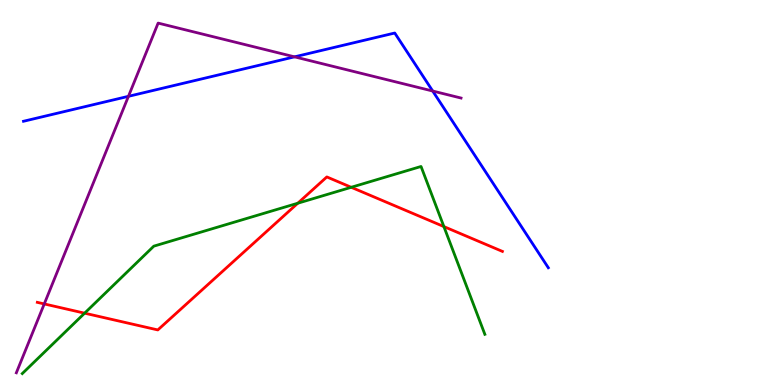[{'lines': ['blue', 'red'], 'intersections': []}, {'lines': ['green', 'red'], 'intersections': [{'x': 1.09, 'y': 1.87}, {'x': 3.84, 'y': 4.72}, {'x': 4.53, 'y': 5.14}, {'x': 5.73, 'y': 4.11}]}, {'lines': ['purple', 'red'], 'intersections': [{'x': 0.571, 'y': 2.11}]}, {'lines': ['blue', 'green'], 'intersections': []}, {'lines': ['blue', 'purple'], 'intersections': [{'x': 1.66, 'y': 7.5}, {'x': 3.8, 'y': 8.52}, {'x': 5.58, 'y': 7.64}]}, {'lines': ['green', 'purple'], 'intersections': []}]